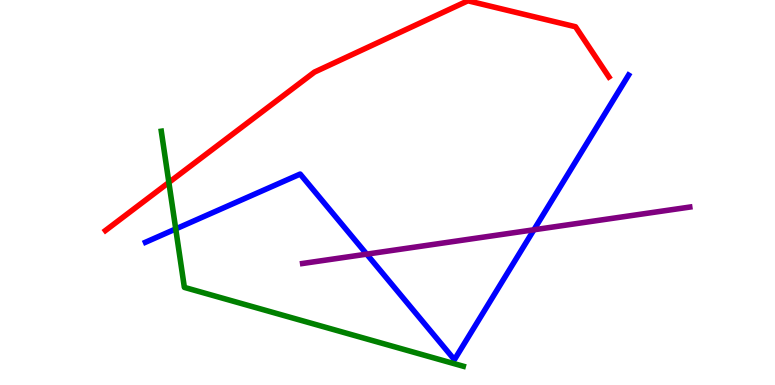[{'lines': ['blue', 'red'], 'intersections': []}, {'lines': ['green', 'red'], 'intersections': [{'x': 2.18, 'y': 5.26}]}, {'lines': ['purple', 'red'], 'intersections': []}, {'lines': ['blue', 'green'], 'intersections': [{'x': 2.27, 'y': 4.05}]}, {'lines': ['blue', 'purple'], 'intersections': [{'x': 4.73, 'y': 3.4}, {'x': 6.89, 'y': 4.03}]}, {'lines': ['green', 'purple'], 'intersections': []}]